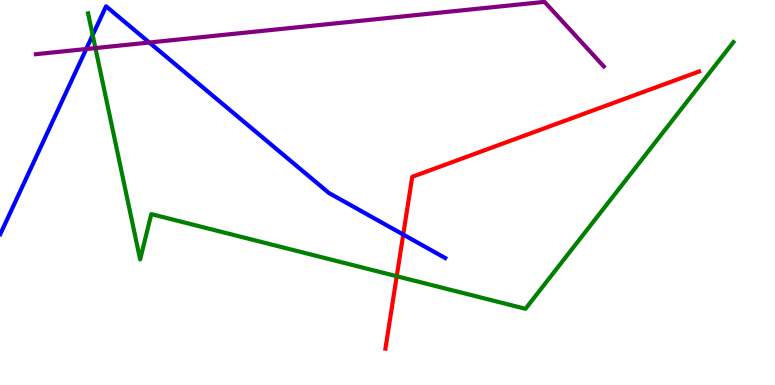[{'lines': ['blue', 'red'], 'intersections': [{'x': 5.2, 'y': 3.91}]}, {'lines': ['green', 'red'], 'intersections': [{'x': 5.12, 'y': 2.83}]}, {'lines': ['purple', 'red'], 'intersections': []}, {'lines': ['blue', 'green'], 'intersections': [{'x': 1.2, 'y': 9.09}]}, {'lines': ['blue', 'purple'], 'intersections': [{'x': 1.11, 'y': 8.73}, {'x': 1.93, 'y': 8.9}]}, {'lines': ['green', 'purple'], 'intersections': [{'x': 1.23, 'y': 8.75}]}]